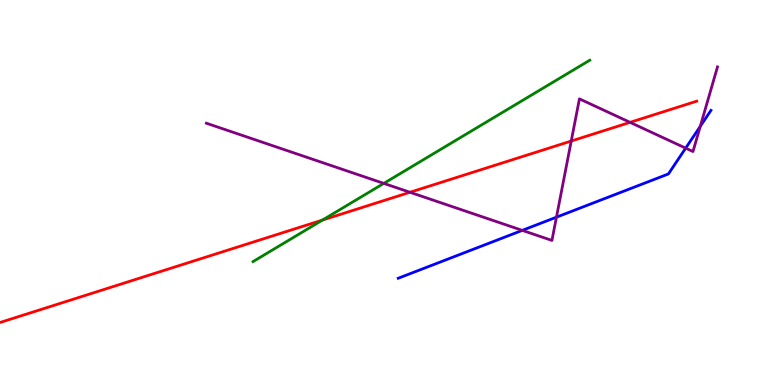[{'lines': ['blue', 'red'], 'intersections': []}, {'lines': ['green', 'red'], 'intersections': [{'x': 4.16, 'y': 4.28}]}, {'lines': ['purple', 'red'], 'intersections': [{'x': 5.29, 'y': 5.01}, {'x': 7.37, 'y': 6.34}, {'x': 8.13, 'y': 6.82}]}, {'lines': ['blue', 'green'], 'intersections': []}, {'lines': ['blue', 'purple'], 'intersections': [{'x': 6.74, 'y': 4.02}, {'x': 7.18, 'y': 4.36}, {'x': 8.85, 'y': 6.15}, {'x': 9.04, 'y': 6.72}]}, {'lines': ['green', 'purple'], 'intersections': [{'x': 4.95, 'y': 5.24}]}]